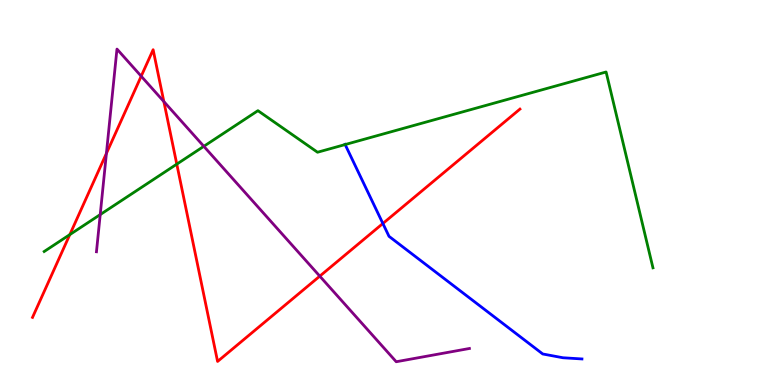[{'lines': ['blue', 'red'], 'intersections': [{'x': 4.94, 'y': 4.19}]}, {'lines': ['green', 'red'], 'intersections': [{'x': 0.901, 'y': 3.91}, {'x': 2.28, 'y': 5.74}]}, {'lines': ['purple', 'red'], 'intersections': [{'x': 1.37, 'y': 6.02}, {'x': 1.82, 'y': 8.02}, {'x': 2.11, 'y': 7.36}, {'x': 4.13, 'y': 2.83}]}, {'lines': ['blue', 'green'], 'intersections': [{'x': 4.45, 'y': 6.25}]}, {'lines': ['blue', 'purple'], 'intersections': []}, {'lines': ['green', 'purple'], 'intersections': [{'x': 1.29, 'y': 4.43}, {'x': 2.63, 'y': 6.2}]}]